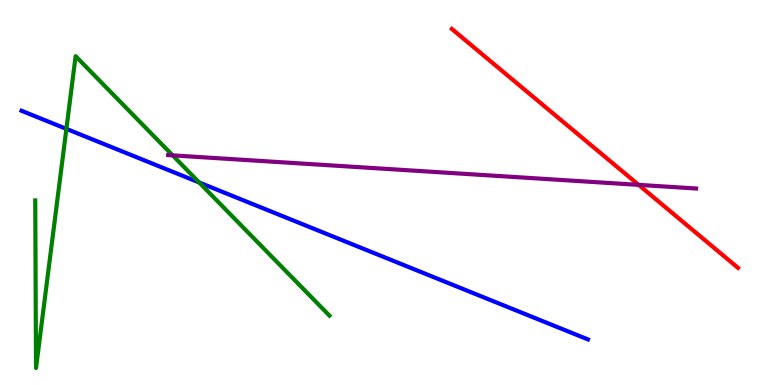[{'lines': ['blue', 'red'], 'intersections': []}, {'lines': ['green', 'red'], 'intersections': []}, {'lines': ['purple', 'red'], 'intersections': [{'x': 8.24, 'y': 5.2}]}, {'lines': ['blue', 'green'], 'intersections': [{'x': 0.857, 'y': 6.65}, {'x': 2.57, 'y': 5.26}]}, {'lines': ['blue', 'purple'], 'intersections': []}, {'lines': ['green', 'purple'], 'intersections': [{'x': 2.23, 'y': 5.96}]}]